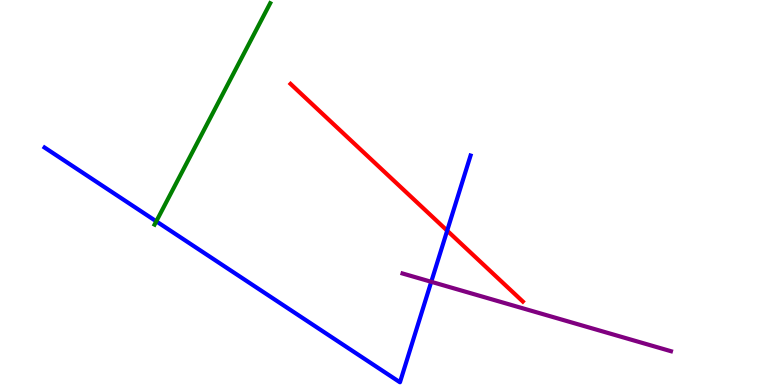[{'lines': ['blue', 'red'], 'intersections': [{'x': 5.77, 'y': 4.01}]}, {'lines': ['green', 'red'], 'intersections': []}, {'lines': ['purple', 'red'], 'intersections': []}, {'lines': ['blue', 'green'], 'intersections': [{'x': 2.02, 'y': 4.25}]}, {'lines': ['blue', 'purple'], 'intersections': [{'x': 5.56, 'y': 2.68}]}, {'lines': ['green', 'purple'], 'intersections': []}]